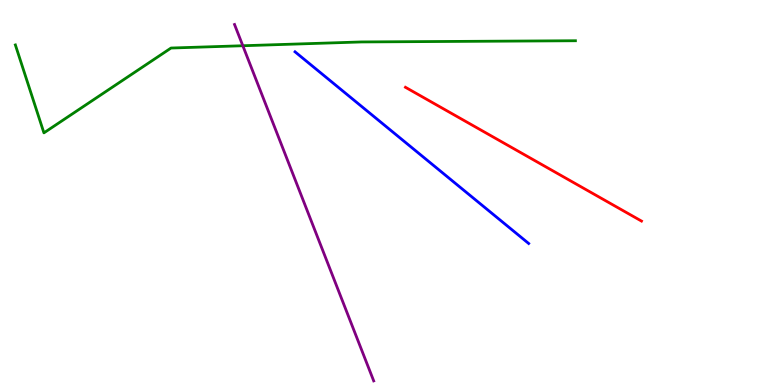[{'lines': ['blue', 'red'], 'intersections': []}, {'lines': ['green', 'red'], 'intersections': []}, {'lines': ['purple', 'red'], 'intersections': []}, {'lines': ['blue', 'green'], 'intersections': []}, {'lines': ['blue', 'purple'], 'intersections': []}, {'lines': ['green', 'purple'], 'intersections': [{'x': 3.13, 'y': 8.81}]}]